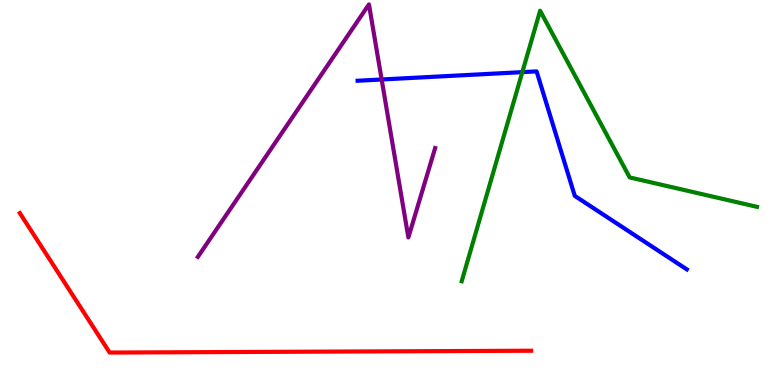[{'lines': ['blue', 'red'], 'intersections': []}, {'lines': ['green', 'red'], 'intersections': []}, {'lines': ['purple', 'red'], 'intersections': []}, {'lines': ['blue', 'green'], 'intersections': [{'x': 6.74, 'y': 8.13}]}, {'lines': ['blue', 'purple'], 'intersections': [{'x': 4.92, 'y': 7.94}]}, {'lines': ['green', 'purple'], 'intersections': []}]